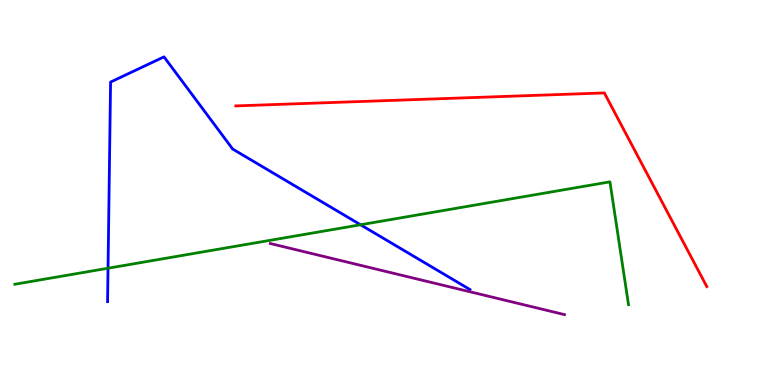[{'lines': ['blue', 'red'], 'intersections': []}, {'lines': ['green', 'red'], 'intersections': []}, {'lines': ['purple', 'red'], 'intersections': []}, {'lines': ['blue', 'green'], 'intersections': [{'x': 1.39, 'y': 3.03}, {'x': 4.65, 'y': 4.16}]}, {'lines': ['blue', 'purple'], 'intersections': []}, {'lines': ['green', 'purple'], 'intersections': []}]